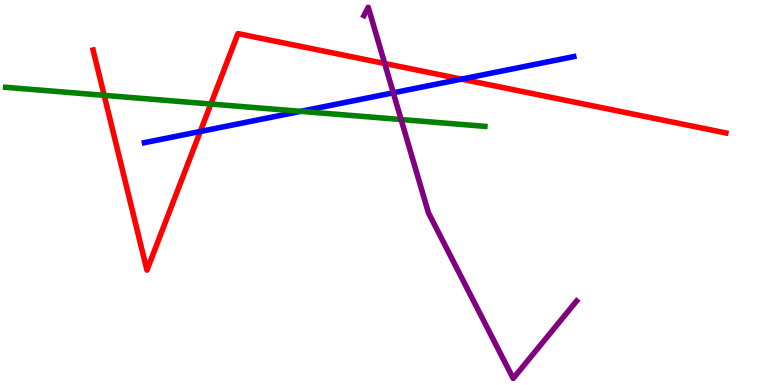[{'lines': ['blue', 'red'], 'intersections': [{'x': 2.58, 'y': 6.59}, {'x': 5.95, 'y': 7.94}]}, {'lines': ['green', 'red'], 'intersections': [{'x': 1.34, 'y': 7.52}, {'x': 2.72, 'y': 7.3}]}, {'lines': ['purple', 'red'], 'intersections': [{'x': 4.96, 'y': 8.35}]}, {'lines': ['blue', 'green'], 'intersections': [{'x': 3.88, 'y': 7.11}]}, {'lines': ['blue', 'purple'], 'intersections': [{'x': 5.07, 'y': 7.59}]}, {'lines': ['green', 'purple'], 'intersections': [{'x': 5.18, 'y': 6.9}]}]